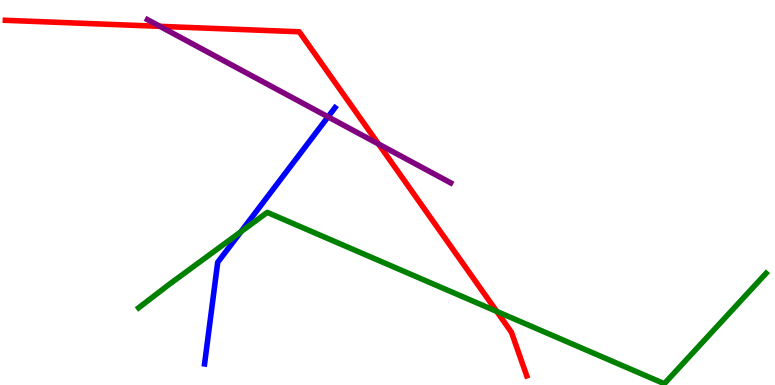[{'lines': ['blue', 'red'], 'intersections': []}, {'lines': ['green', 'red'], 'intersections': [{'x': 6.41, 'y': 1.91}]}, {'lines': ['purple', 'red'], 'intersections': [{'x': 2.06, 'y': 9.32}, {'x': 4.88, 'y': 6.26}]}, {'lines': ['blue', 'green'], 'intersections': [{'x': 3.11, 'y': 3.98}]}, {'lines': ['blue', 'purple'], 'intersections': [{'x': 4.23, 'y': 6.96}]}, {'lines': ['green', 'purple'], 'intersections': []}]